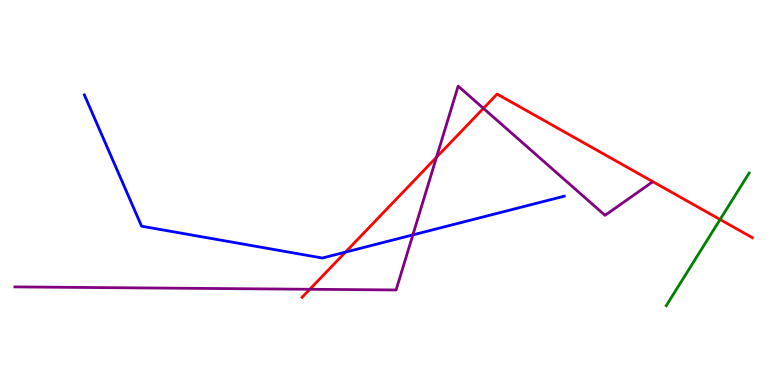[{'lines': ['blue', 'red'], 'intersections': [{'x': 4.46, 'y': 3.45}]}, {'lines': ['green', 'red'], 'intersections': [{'x': 9.29, 'y': 4.3}]}, {'lines': ['purple', 'red'], 'intersections': [{'x': 4.0, 'y': 2.49}, {'x': 5.63, 'y': 5.92}, {'x': 6.24, 'y': 7.19}]}, {'lines': ['blue', 'green'], 'intersections': []}, {'lines': ['blue', 'purple'], 'intersections': [{'x': 5.33, 'y': 3.9}]}, {'lines': ['green', 'purple'], 'intersections': []}]